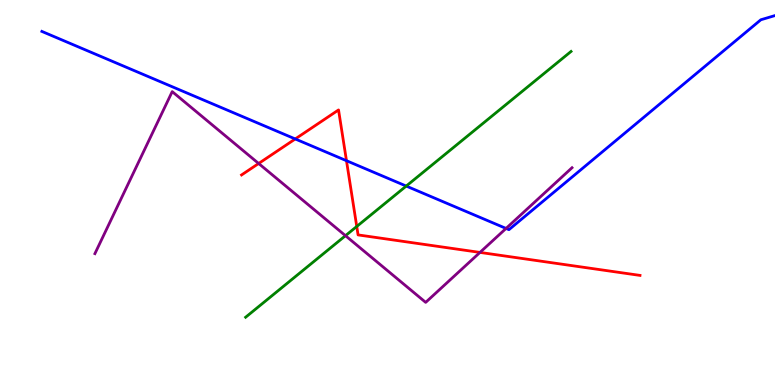[{'lines': ['blue', 'red'], 'intersections': [{'x': 3.81, 'y': 6.39}, {'x': 4.47, 'y': 5.83}]}, {'lines': ['green', 'red'], 'intersections': [{'x': 4.6, 'y': 4.12}]}, {'lines': ['purple', 'red'], 'intersections': [{'x': 3.34, 'y': 5.75}, {'x': 6.19, 'y': 3.44}]}, {'lines': ['blue', 'green'], 'intersections': [{'x': 5.24, 'y': 5.17}]}, {'lines': ['blue', 'purple'], 'intersections': [{'x': 6.53, 'y': 4.07}]}, {'lines': ['green', 'purple'], 'intersections': [{'x': 4.46, 'y': 3.88}]}]